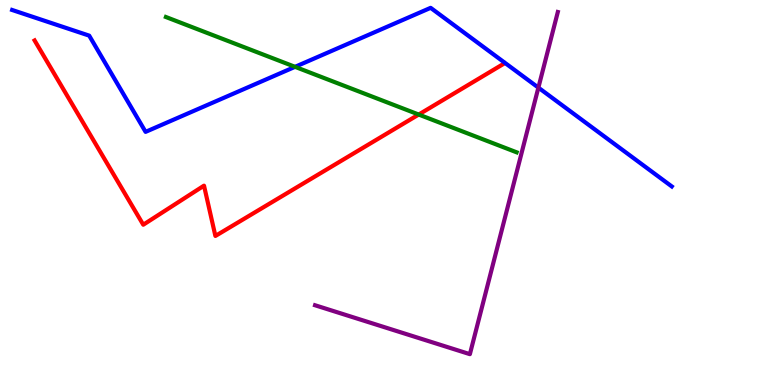[{'lines': ['blue', 'red'], 'intersections': []}, {'lines': ['green', 'red'], 'intersections': [{'x': 5.4, 'y': 7.03}]}, {'lines': ['purple', 'red'], 'intersections': []}, {'lines': ['blue', 'green'], 'intersections': [{'x': 3.81, 'y': 8.26}]}, {'lines': ['blue', 'purple'], 'intersections': [{'x': 6.95, 'y': 7.72}]}, {'lines': ['green', 'purple'], 'intersections': []}]